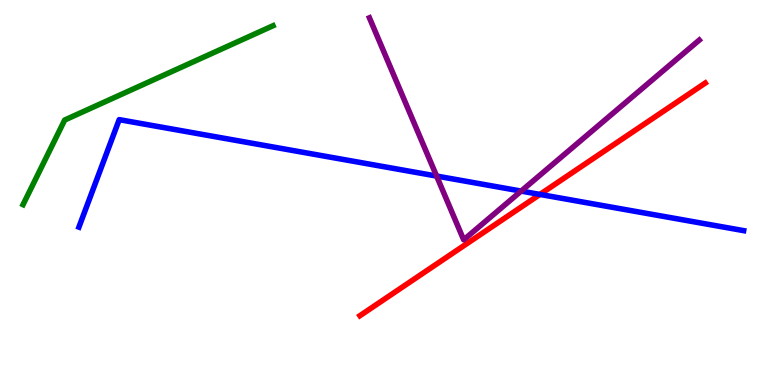[{'lines': ['blue', 'red'], 'intersections': [{'x': 6.97, 'y': 4.95}]}, {'lines': ['green', 'red'], 'intersections': []}, {'lines': ['purple', 'red'], 'intersections': []}, {'lines': ['blue', 'green'], 'intersections': []}, {'lines': ['blue', 'purple'], 'intersections': [{'x': 5.63, 'y': 5.43}, {'x': 6.72, 'y': 5.04}]}, {'lines': ['green', 'purple'], 'intersections': []}]